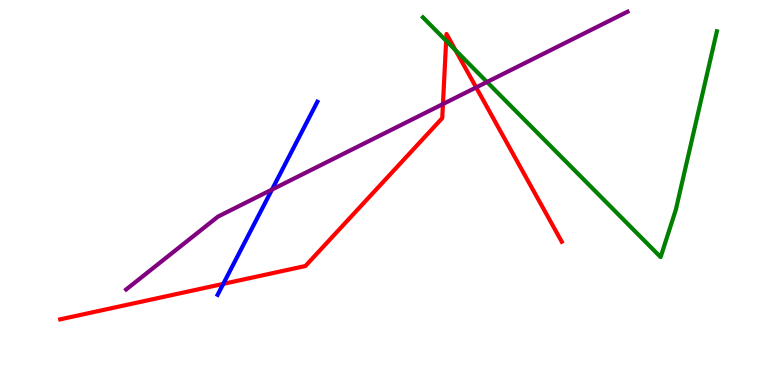[{'lines': ['blue', 'red'], 'intersections': [{'x': 2.88, 'y': 2.63}]}, {'lines': ['green', 'red'], 'intersections': [{'x': 5.76, 'y': 8.94}, {'x': 5.88, 'y': 8.7}]}, {'lines': ['purple', 'red'], 'intersections': [{'x': 5.72, 'y': 7.3}, {'x': 6.14, 'y': 7.73}]}, {'lines': ['blue', 'green'], 'intersections': []}, {'lines': ['blue', 'purple'], 'intersections': [{'x': 3.51, 'y': 5.08}]}, {'lines': ['green', 'purple'], 'intersections': [{'x': 6.28, 'y': 7.87}]}]